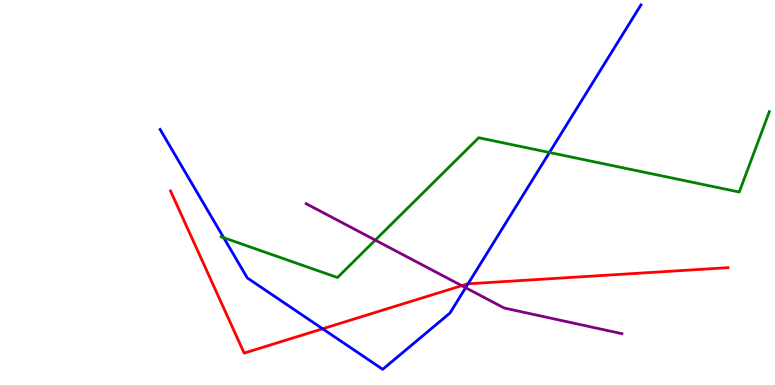[{'lines': ['blue', 'red'], 'intersections': [{'x': 4.16, 'y': 1.46}, {'x': 6.04, 'y': 2.63}]}, {'lines': ['green', 'red'], 'intersections': []}, {'lines': ['purple', 'red'], 'intersections': [{'x': 5.96, 'y': 2.58}]}, {'lines': ['blue', 'green'], 'intersections': [{'x': 2.89, 'y': 3.83}, {'x': 7.09, 'y': 6.04}]}, {'lines': ['blue', 'purple'], 'intersections': [{'x': 6.01, 'y': 2.53}]}, {'lines': ['green', 'purple'], 'intersections': [{'x': 4.84, 'y': 3.76}]}]